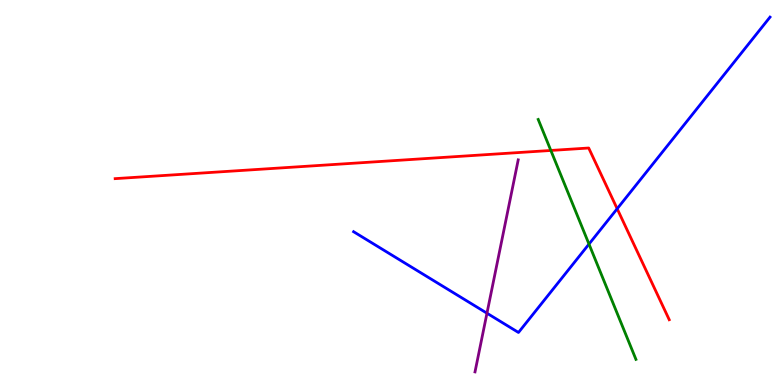[{'lines': ['blue', 'red'], 'intersections': [{'x': 7.96, 'y': 4.58}]}, {'lines': ['green', 'red'], 'intersections': [{'x': 7.11, 'y': 6.09}]}, {'lines': ['purple', 'red'], 'intersections': []}, {'lines': ['blue', 'green'], 'intersections': [{'x': 7.6, 'y': 3.66}]}, {'lines': ['blue', 'purple'], 'intersections': [{'x': 6.28, 'y': 1.86}]}, {'lines': ['green', 'purple'], 'intersections': []}]